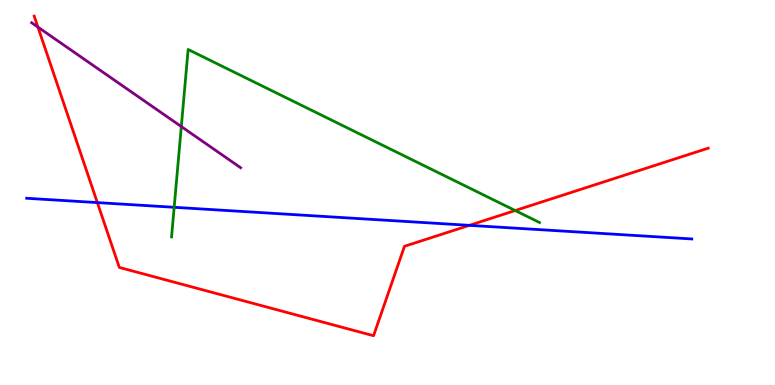[{'lines': ['blue', 'red'], 'intersections': [{'x': 1.26, 'y': 4.74}, {'x': 6.06, 'y': 4.15}]}, {'lines': ['green', 'red'], 'intersections': [{'x': 6.65, 'y': 4.53}]}, {'lines': ['purple', 'red'], 'intersections': [{'x': 0.489, 'y': 9.3}]}, {'lines': ['blue', 'green'], 'intersections': [{'x': 2.25, 'y': 4.62}]}, {'lines': ['blue', 'purple'], 'intersections': []}, {'lines': ['green', 'purple'], 'intersections': [{'x': 2.34, 'y': 6.71}]}]